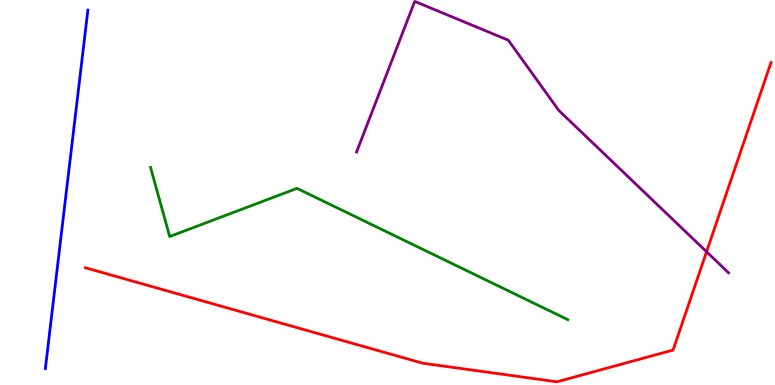[{'lines': ['blue', 'red'], 'intersections': []}, {'lines': ['green', 'red'], 'intersections': []}, {'lines': ['purple', 'red'], 'intersections': [{'x': 9.12, 'y': 3.46}]}, {'lines': ['blue', 'green'], 'intersections': []}, {'lines': ['blue', 'purple'], 'intersections': []}, {'lines': ['green', 'purple'], 'intersections': []}]